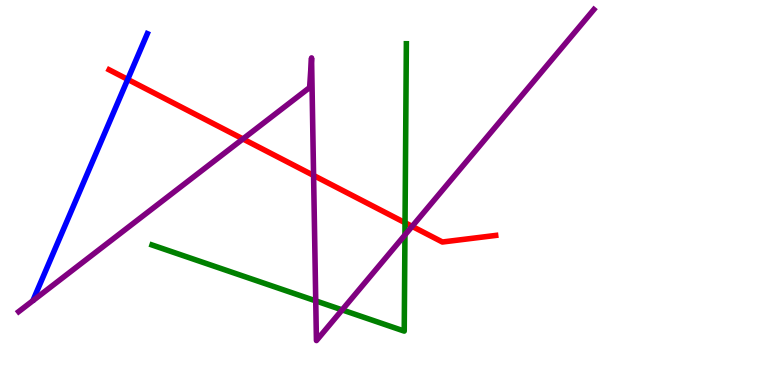[{'lines': ['blue', 'red'], 'intersections': [{'x': 1.65, 'y': 7.94}]}, {'lines': ['green', 'red'], 'intersections': [{'x': 5.23, 'y': 4.22}]}, {'lines': ['purple', 'red'], 'intersections': [{'x': 3.13, 'y': 6.39}, {'x': 4.05, 'y': 5.44}, {'x': 5.32, 'y': 4.12}]}, {'lines': ['blue', 'green'], 'intersections': []}, {'lines': ['blue', 'purple'], 'intersections': []}, {'lines': ['green', 'purple'], 'intersections': [{'x': 4.07, 'y': 2.19}, {'x': 4.41, 'y': 1.95}, {'x': 5.23, 'y': 3.9}]}]